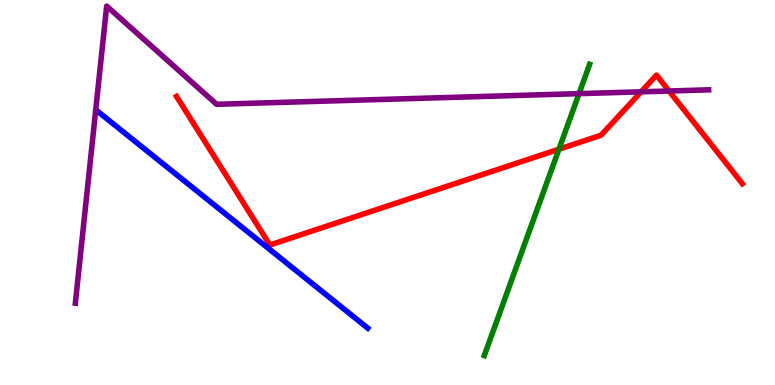[{'lines': ['blue', 'red'], 'intersections': []}, {'lines': ['green', 'red'], 'intersections': [{'x': 7.21, 'y': 6.13}]}, {'lines': ['purple', 'red'], 'intersections': [{'x': 8.27, 'y': 7.62}, {'x': 8.63, 'y': 7.64}]}, {'lines': ['blue', 'green'], 'intersections': []}, {'lines': ['blue', 'purple'], 'intersections': []}, {'lines': ['green', 'purple'], 'intersections': [{'x': 7.47, 'y': 7.57}]}]